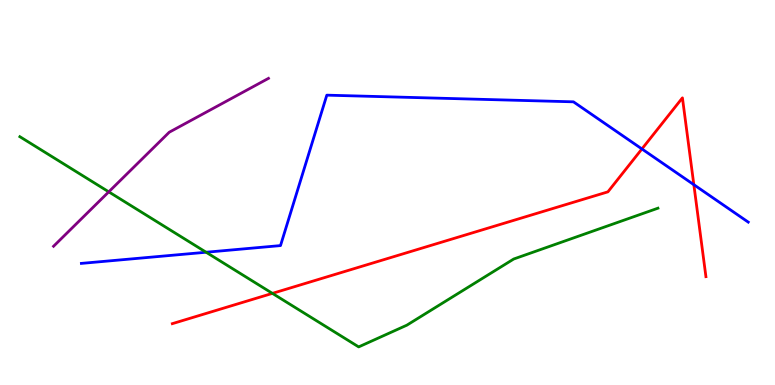[{'lines': ['blue', 'red'], 'intersections': [{'x': 8.28, 'y': 6.13}, {'x': 8.95, 'y': 5.2}]}, {'lines': ['green', 'red'], 'intersections': [{'x': 3.51, 'y': 2.38}]}, {'lines': ['purple', 'red'], 'intersections': []}, {'lines': ['blue', 'green'], 'intersections': [{'x': 2.66, 'y': 3.45}]}, {'lines': ['blue', 'purple'], 'intersections': []}, {'lines': ['green', 'purple'], 'intersections': [{'x': 1.4, 'y': 5.02}]}]